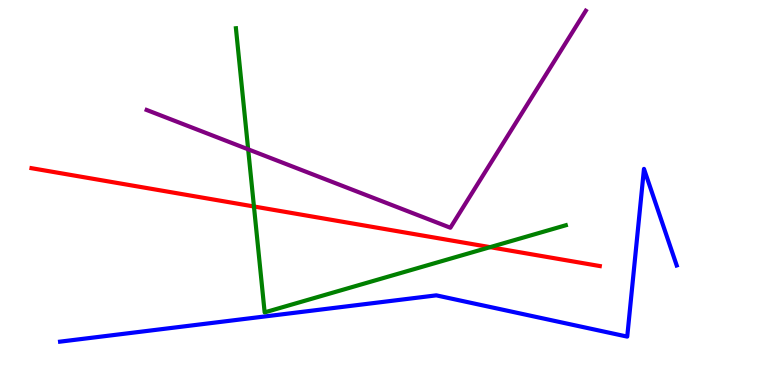[{'lines': ['blue', 'red'], 'intersections': []}, {'lines': ['green', 'red'], 'intersections': [{'x': 3.28, 'y': 4.64}, {'x': 6.32, 'y': 3.58}]}, {'lines': ['purple', 'red'], 'intersections': []}, {'lines': ['blue', 'green'], 'intersections': []}, {'lines': ['blue', 'purple'], 'intersections': []}, {'lines': ['green', 'purple'], 'intersections': [{'x': 3.2, 'y': 6.12}]}]